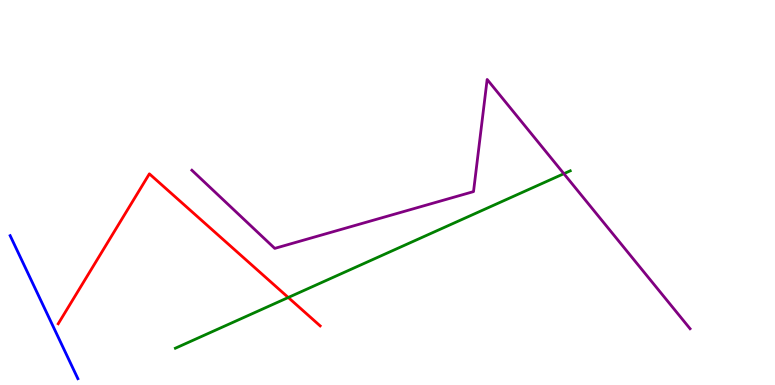[{'lines': ['blue', 'red'], 'intersections': []}, {'lines': ['green', 'red'], 'intersections': [{'x': 3.72, 'y': 2.27}]}, {'lines': ['purple', 'red'], 'intersections': []}, {'lines': ['blue', 'green'], 'intersections': []}, {'lines': ['blue', 'purple'], 'intersections': []}, {'lines': ['green', 'purple'], 'intersections': [{'x': 7.28, 'y': 5.49}]}]